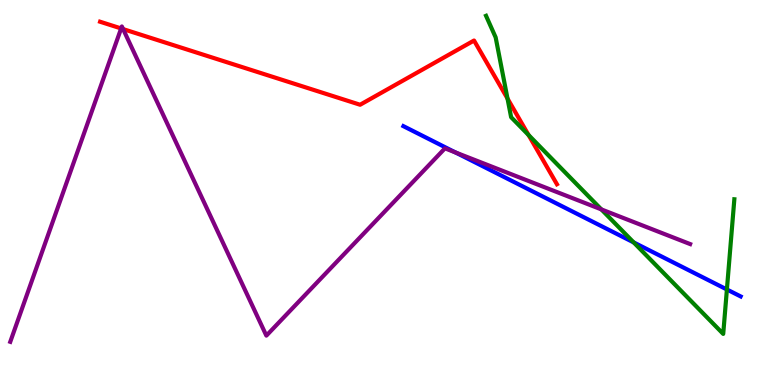[{'lines': ['blue', 'red'], 'intersections': []}, {'lines': ['green', 'red'], 'intersections': [{'x': 6.55, 'y': 7.44}, {'x': 6.82, 'y': 6.49}]}, {'lines': ['purple', 'red'], 'intersections': [{'x': 1.56, 'y': 9.26}, {'x': 1.59, 'y': 9.24}]}, {'lines': ['blue', 'green'], 'intersections': [{'x': 8.18, 'y': 3.7}, {'x': 9.38, 'y': 2.48}]}, {'lines': ['blue', 'purple'], 'intersections': [{'x': 5.88, 'y': 6.04}]}, {'lines': ['green', 'purple'], 'intersections': [{'x': 7.76, 'y': 4.56}]}]